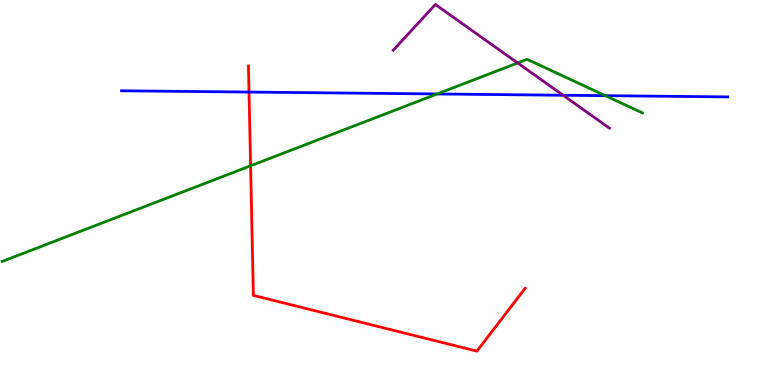[{'lines': ['blue', 'red'], 'intersections': [{'x': 3.21, 'y': 7.61}]}, {'lines': ['green', 'red'], 'intersections': [{'x': 3.23, 'y': 5.69}]}, {'lines': ['purple', 'red'], 'intersections': []}, {'lines': ['blue', 'green'], 'intersections': [{'x': 5.64, 'y': 7.56}, {'x': 7.81, 'y': 7.52}]}, {'lines': ['blue', 'purple'], 'intersections': [{'x': 7.27, 'y': 7.53}]}, {'lines': ['green', 'purple'], 'intersections': [{'x': 6.68, 'y': 8.36}]}]